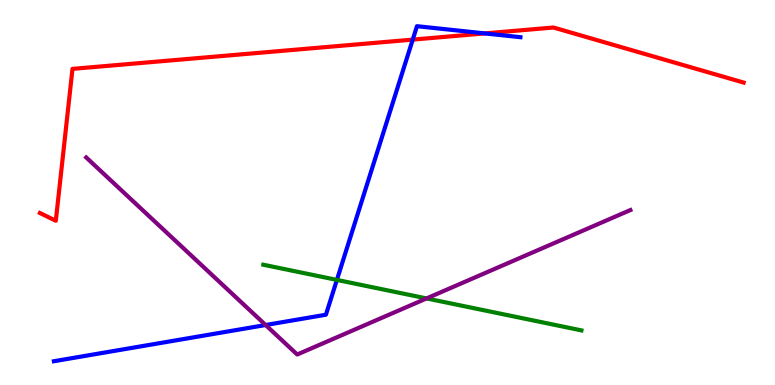[{'lines': ['blue', 'red'], 'intersections': [{'x': 5.33, 'y': 8.97}, {'x': 6.26, 'y': 9.13}]}, {'lines': ['green', 'red'], 'intersections': []}, {'lines': ['purple', 'red'], 'intersections': []}, {'lines': ['blue', 'green'], 'intersections': [{'x': 4.35, 'y': 2.73}]}, {'lines': ['blue', 'purple'], 'intersections': [{'x': 3.43, 'y': 1.56}]}, {'lines': ['green', 'purple'], 'intersections': [{'x': 5.5, 'y': 2.25}]}]